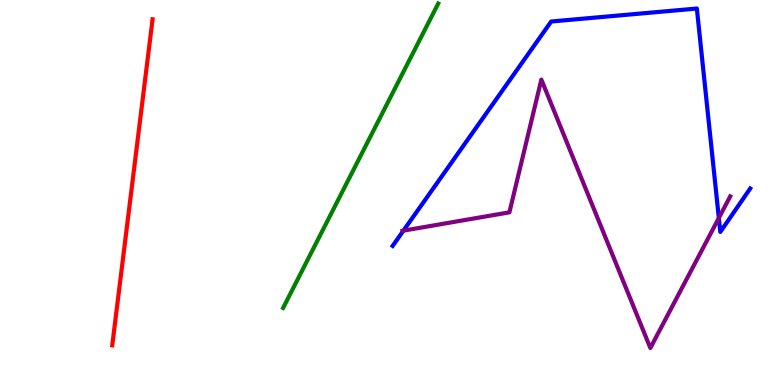[{'lines': ['blue', 'red'], 'intersections': []}, {'lines': ['green', 'red'], 'intersections': []}, {'lines': ['purple', 'red'], 'intersections': []}, {'lines': ['blue', 'green'], 'intersections': []}, {'lines': ['blue', 'purple'], 'intersections': [{'x': 5.21, 'y': 4.01}, {'x': 9.28, 'y': 4.34}]}, {'lines': ['green', 'purple'], 'intersections': []}]